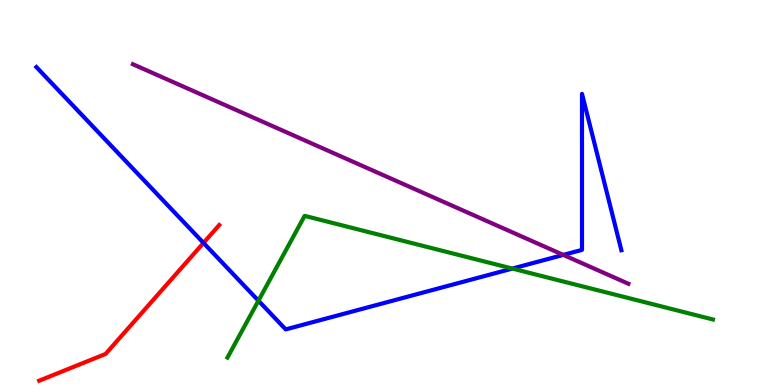[{'lines': ['blue', 'red'], 'intersections': [{'x': 2.63, 'y': 3.69}]}, {'lines': ['green', 'red'], 'intersections': []}, {'lines': ['purple', 'red'], 'intersections': []}, {'lines': ['blue', 'green'], 'intersections': [{'x': 3.33, 'y': 2.19}, {'x': 6.61, 'y': 3.02}]}, {'lines': ['blue', 'purple'], 'intersections': [{'x': 7.27, 'y': 3.38}]}, {'lines': ['green', 'purple'], 'intersections': []}]